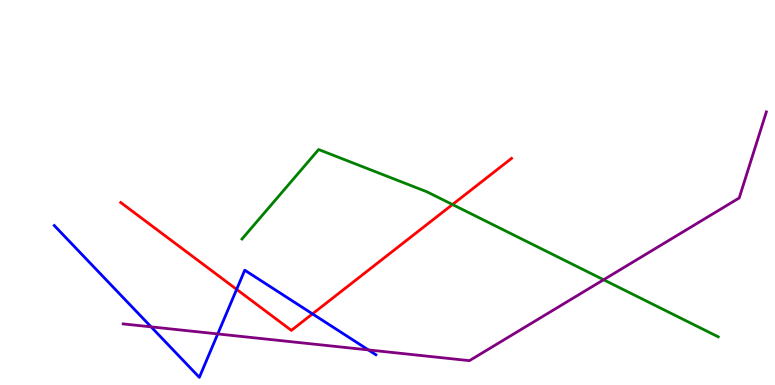[{'lines': ['blue', 'red'], 'intersections': [{'x': 3.05, 'y': 2.48}, {'x': 4.03, 'y': 1.85}]}, {'lines': ['green', 'red'], 'intersections': [{'x': 5.84, 'y': 4.69}]}, {'lines': ['purple', 'red'], 'intersections': []}, {'lines': ['blue', 'green'], 'intersections': []}, {'lines': ['blue', 'purple'], 'intersections': [{'x': 1.95, 'y': 1.51}, {'x': 2.81, 'y': 1.33}, {'x': 4.75, 'y': 0.911}]}, {'lines': ['green', 'purple'], 'intersections': [{'x': 7.79, 'y': 2.73}]}]